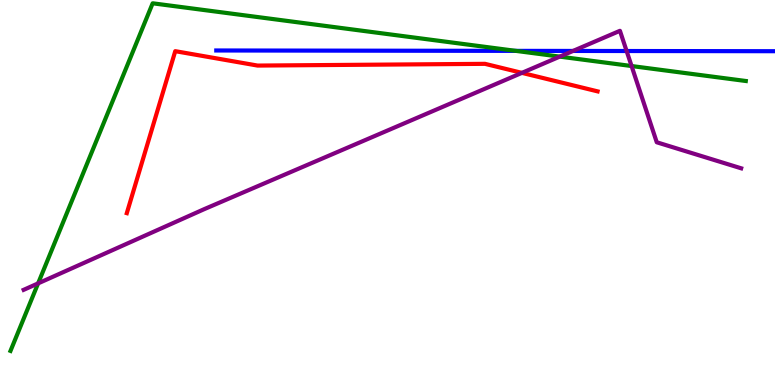[{'lines': ['blue', 'red'], 'intersections': []}, {'lines': ['green', 'red'], 'intersections': []}, {'lines': ['purple', 'red'], 'intersections': [{'x': 6.73, 'y': 8.11}]}, {'lines': ['blue', 'green'], 'intersections': [{'x': 6.66, 'y': 8.68}]}, {'lines': ['blue', 'purple'], 'intersections': [{'x': 7.39, 'y': 8.68}, {'x': 8.09, 'y': 8.67}]}, {'lines': ['green', 'purple'], 'intersections': [{'x': 0.492, 'y': 2.64}, {'x': 7.22, 'y': 8.53}, {'x': 8.15, 'y': 8.28}]}]